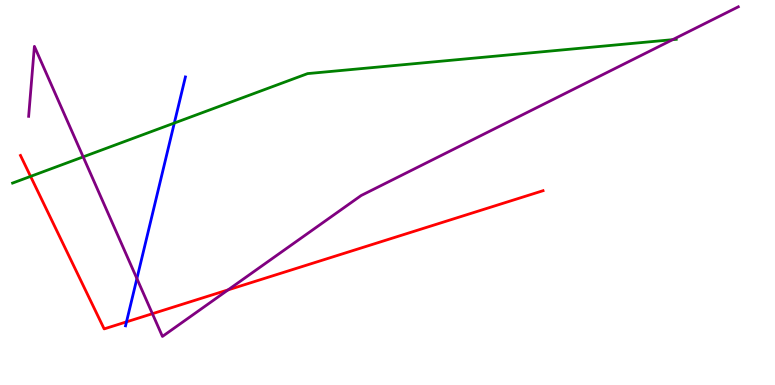[{'lines': ['blue', 'red'], 'intersections': [{'x': 1.63, 'y': 1.64}]}, {'lines': ['green', 'red'], 'intersections': [{'x': 0.395, 'y': 5.42}]}, {'lines': ['purple', 'red'], 'intersections': [{'x': 1.97, 'y': 1.85}, {'x': 2.94, 'y': 2.47}]}, {'lines': ['blue', 'green'], 'intersections': [{'x': 2.25, 'y': 6.8}]}, {'lines': ['blue', 'purple'], 'intersections': [{'x': 1.77, 'y': 2.76}]}, {'lines': ['green', 'purple'], 'intersections': [{'x': 1.07, 'y': 5.93}, {'x': 8.68, 'y': 8.97}]}]